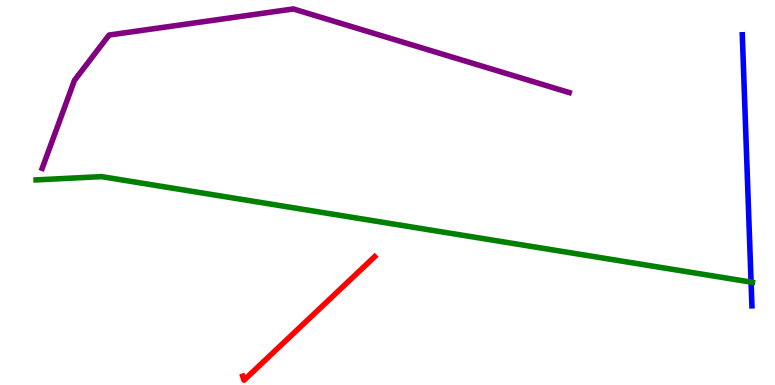[{'lines': ['blue', 'red'], 'intersections': []}, {'lines': ['green', 'red'], 'intersections': []}, {'lines': ['purple', 'red'], 'intersections': []}, {'lines': ['blue', 'green'], 'intersections': [{'x': 9.69, 'y': 2.67}]}, {'lines': ['blue', 'purple'], 'intersections': []}, {'lines': ['green', 'purple'], 'intersections': []}]